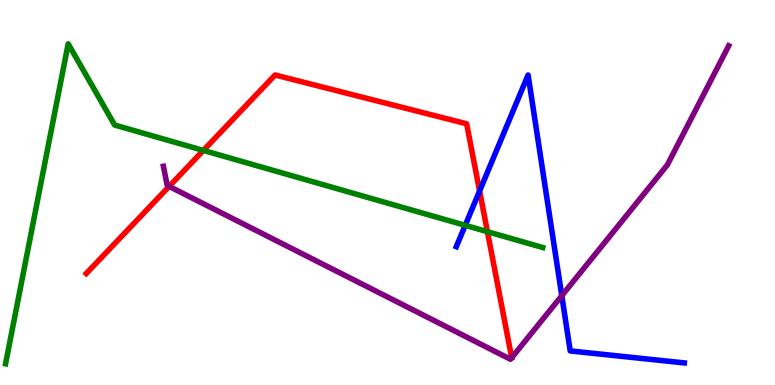[{'lines': ['blue', 'red'], 'intersections': [{'x': 6.19, 'y': 5.04}]}, {'lines': ['green', 'red'], 'intersections': [{'x': 2.62, 'y': 6.09}, {'x': 6.29, 'y': 3.98}]}, {'lines': ['purple', 'red'], 'intersections': [{'x': 2.18, 'y': 5.16}]}, {'lines': ['blue', 'green'], 'intersections': [{'x': 6.0, 'y': 4.15}]}, {'lines': ['blue', 'purple'], 'intersections': [{'x': 7.25, 'y': 2.32}]}, {'lines': ['green', 'purple'], 'intersections': []}]